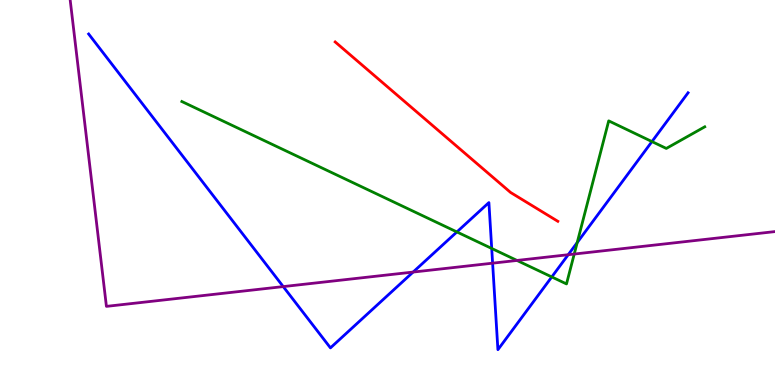[{'lines': ['blue', 'red'], 'intersections': []}, {'lines': ['green', 'red'], 'intersections': []}, {'lines': ['purple', 'red'], 'intersections': []}, {'lines': ['blue', 'green'], 'intersections': [{'x': 5.9, 'y': 3.98}, {'x': 6.34, 'y': 3.55}, {'x': 7.12, 'y': 2.81}, {'x': 7.45, 'y': 3.7}, {'x': 8.41, 'y': 6.32}]}, {'lines': ['blue', 'purple'], 'intersections': [{'x': 3.65, 'y': 2.56}, {'x': 5.33, 'y': 2.93}, {'x': 6.36, 'y': 3.16}, {'x': 7.33, 'y': 3.38}]}, {'lines': ['green', 'purple'], 'intersections': [{'x': 6.67, 'y': 3.24}, {'x': 7.41, 'y': 3.4}]}]